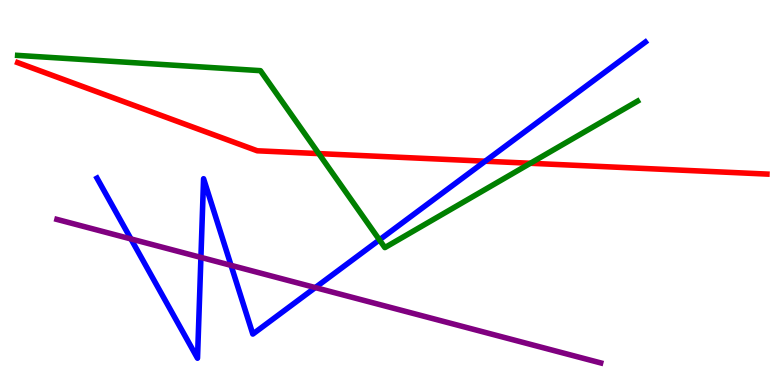[{'lines': ['blue', 'red'], 'intersections': [{'x': 6.26, 'y': 5.81}]}, {'lines': ['green', 'red'], 'intersections': [{'x': 4.11, 'y': 6.01}, {'x': 6.84, 'y': 5.76}]}, {'lines': ['purple', 'red'], 'intersections': []}, {'lines': ['blue', 'green'], 'intersections': [{'x': 4.9, 'y': 3.77}]}, {'lines': ['blue', 'purple'], 'intersections': [{'x': 1.69, 'y': 3.79}, {'x': 2.59, 'y': 3.31}, {'x': 2.98, 'y': 3.11}, {'x': 4.07, 'y': 2.53}]}, {'lines': ['green', 'purple'], 'intersections': []}]